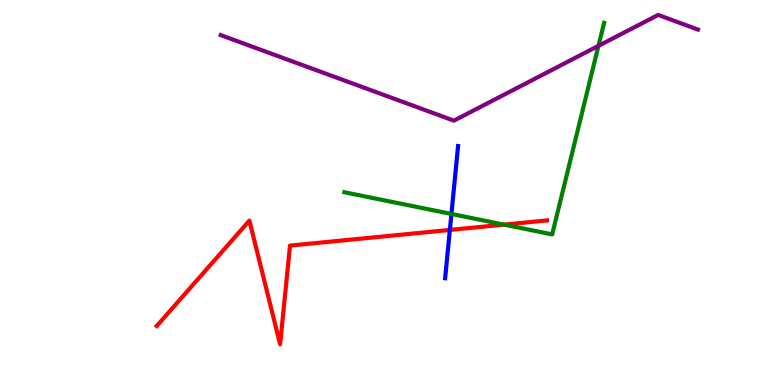[{'lines': ['blue', 'red'], 'intersections': [{'x': 5.8, 'y': 4.03}]}, {'lines': ['green', 'red'], 'intersections': [{'x': 6.5, 'y': 4.17}]}, {'lines': ['purple', 'red'], 'intersections': []}, {'lines': ['blue', 'green'], 'intersections': [{'x': 5.82, 'y': 4.44}]}, {'lines': ['blue', 'purple'], 'intersections': []}, {'lines': ['green', 'purple'], 'intersections': [{'x': 7.72, 'y': 8.81}]}]